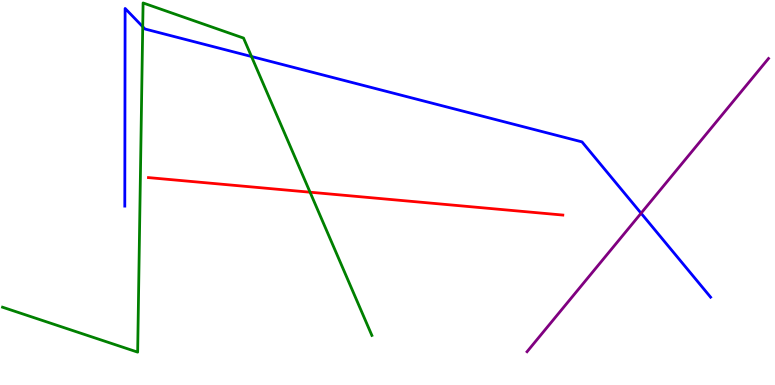[{'lines': ['blue', 'red'], 'intersections': []}, {'lines': ['green', 'red'], 'intersections': [{'x': 4.0, 'y': 5.01}]}, {'lines': ['purple', 'red'], 'intersections': []}, {'lines': ['blue', 'green'], 'intersections': [{'x': 1.84, 'y': 9.31}, {'x': 3.25, 'y': 8.53}]}, {'lines': ['blue', 'purple'], 'intersections': [{'x': 8.27, 'y': 4.46}]}, {'lines': ['green', 'purple'], 'intersections': []}]